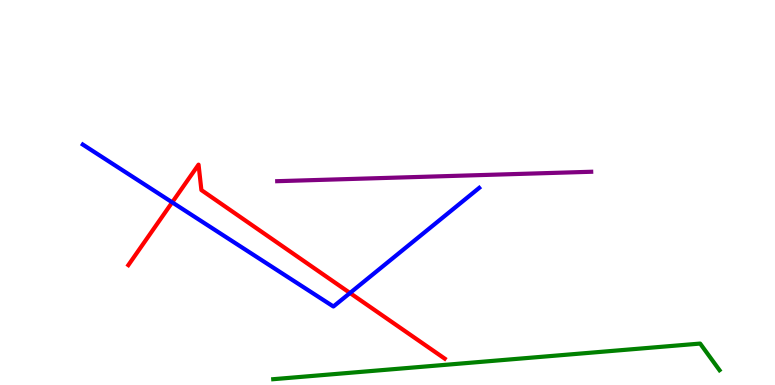[{'lines': ['blue', 'red'], 'intersections': [{'x': 2.22, 'y': 4.74}, {'x': 4.52, 'y': 2.39}]}, {'lines': ['green', 'red'], 'intersections': []}, {'lines': ['purple', 'red'], 'intersections': []}, {'lines': ['blue', 'green'], 'intersections': []}, {'lines': ['blue', 'purple'], 'intersections': []}, {'lines': ['green', 'purple'], 'intersections': []}]